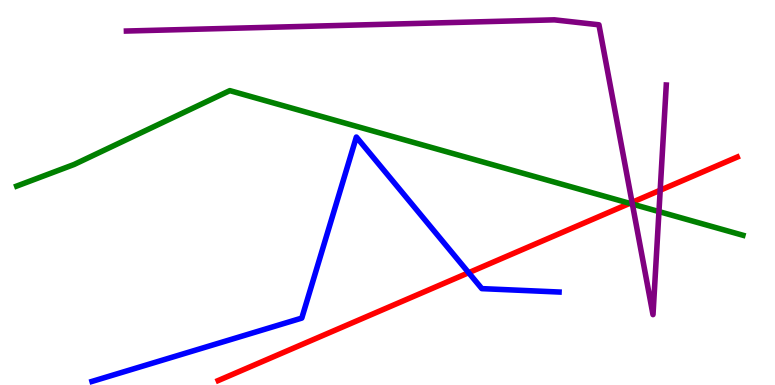[{'lines': ['blue', 'red'], 'intersections': [{'x': 6.05, 'y': 2.92}]}, {'lines': ['green', 'red'], 'intersections': [{'x': 8.13, 'y': 4.72}]}, {'lines': ['purple', 'red'], 'intersections': [{'x': 8.16, 'y': 4.74}, {'x': 8.52, 'y': 5.06}]}, {'lines': ['blue', 'green'], 'intersections': []}, {'lines': ['blue', 'purple'], 'intersections': []}, {'lines': ['green', 'purple'], 'intersections': [{'x': 8.16, 'y': 4.7}, {'x': 8.5, 'y': 4.5}]}]